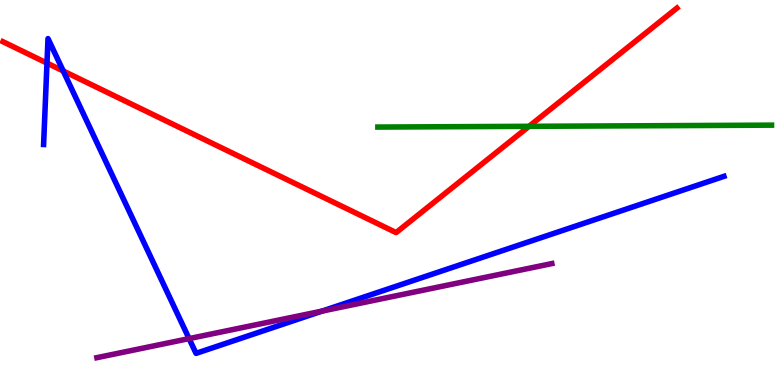[{'lines': ['blue', 'red'], 'intersections': [{'x': 0.606, 'y': 8.36}, {'x': 0.816, 'y': 8.16}]}, {'lines': ['green', 'red'], 'intersections': [{'x': 6.83, 'y': 6.72}]}, {'lines': ['purple', 'red'], 'intersections': []}, {'lines': ['blue', 'green'], 'intersections': []}, {'lines': ['blue', 'purple'], 'intersections': [{'x': 2.44, 'y': 1.21}, {'x': 4.16, 'y': 1.92}]}, {'lines': ['green', 'purple'], 'intersections': []}]